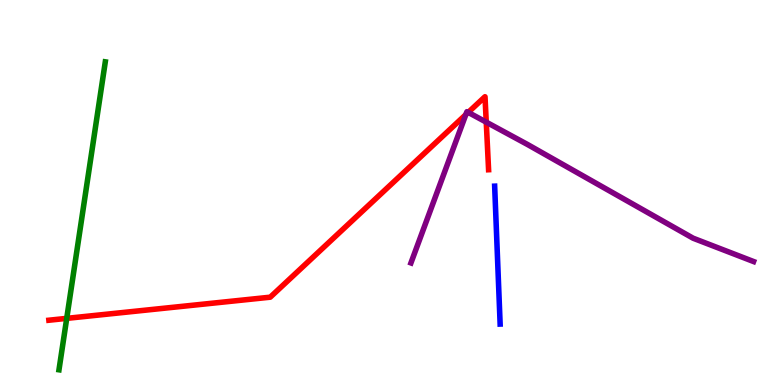[{'lines': ['blue', 'red'], 'intersections': []}, {'lines': ['green', 'red'], 'intersections': [{'x': 0.861, 'y': 1.73}]}, {'lines': ['purple', 'red'], 'intersections': [{'x': 6.01, 'y': 7.02}, {'x': 6.04, 'y': 7.08}, {'x': 6.27, 'y': 6.83}]}, {'lines': ['blue', 'green'], 'intersections': []}, {'lines': ['blue', 'purple'], 'intersections': []}, {'lines': ['green', 'purple'], 'intersections': []}]